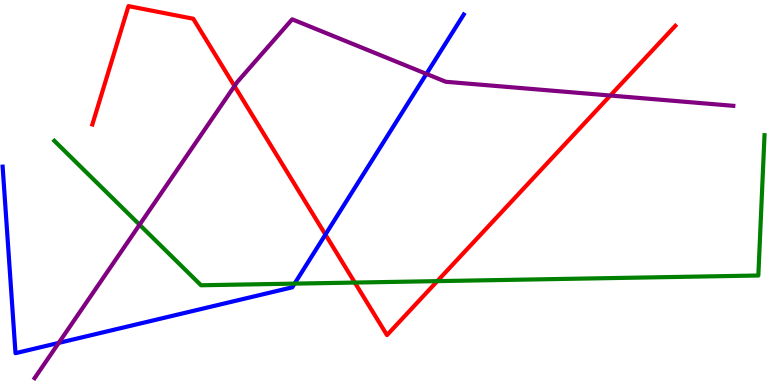[{'lines': ['blue', 'red'], 'intersections': [{'x': 4.2, 'y': 3.91}]}, {'lines': ['green', 'red'], 'intersections': [{'x': 4.58, 'y': 2.66}, {'x': 5.64, 'y': 2.7}]}, {'lines': ['purple', 'red'], 'intersections': [{'x': 3.03, 'y': 7.76}, {'x': 7.88, 'y': 7.52}]}, {'lines': ['blue', 'green'], 'intersections': [{'x': 3.8, 'y': 2.63}]}, {'lines': ['blue', 'purple'], 'intersections': [{'x': 0.758, 'y': 1.09}, {'x': 5.5, 'y': 8.08}]}, {'lines': ['green', 'purple'], 'intersections': [{'x': 1.8, 'y': 4.16}]}]